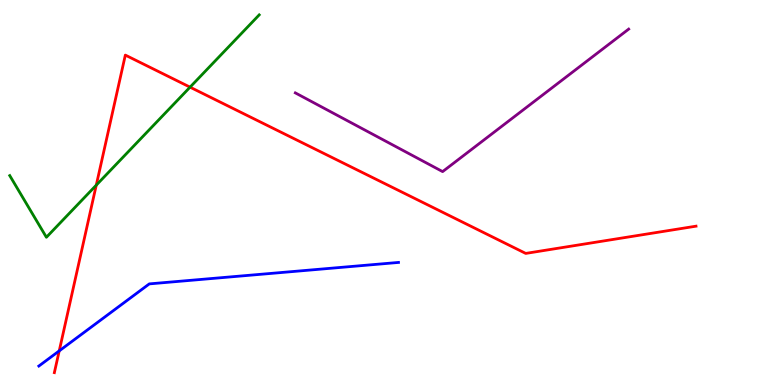[{'lines': ['blue', 'red'], 'intersections': [{'x': 0.764, 'y': 0.886}]}, {'lines': ['green', 'red'], 'intersections': [{'x': 1.24, 'y': 5.19}, {'x': 2.45, 'y': 7.74}]}, {'lines': ['purple', 'red'], 'intersections': []}, {'lines': ['blue', 'green'], 'intersections': []}, {'lines': ['blue', 'purple'], 'intersections': []}, {'lines': ['green', 'purple'], 'intersections': []}]